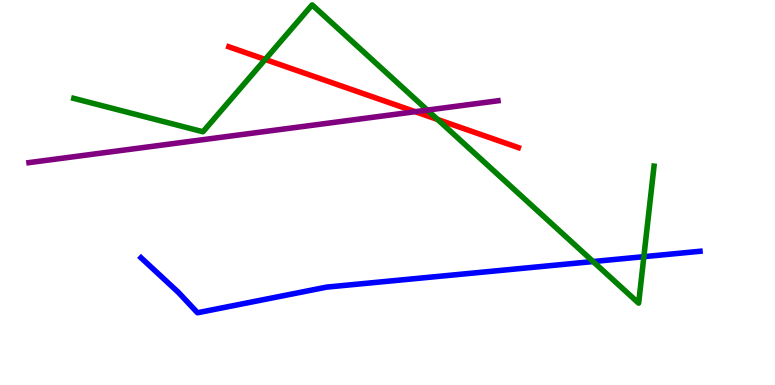[{'lines': ['blue', 'red'], 'intersections': []}, {'lines': ['green', 'red'], 'intersections': [{'x': 3.42, 'y': 8.46}, {'x': 5.65, 'y': 6.9}]}, {'lines': ['purple', 'red'], 'intersections': [{'x': 5.36, 'y': 7.1}]}, {'lines': ['blue', 'green'], 'intersections': [{'x': 7.65, 'y': 3.21}, {'x': 8.31, 'y': 3.33}]}, {'lines': ['blue', 'purple'], 'intersections': []}, {'lines': ['green', 'purple'], 'intersections': [{'x': 5.51, 'y': 7.14}]}]